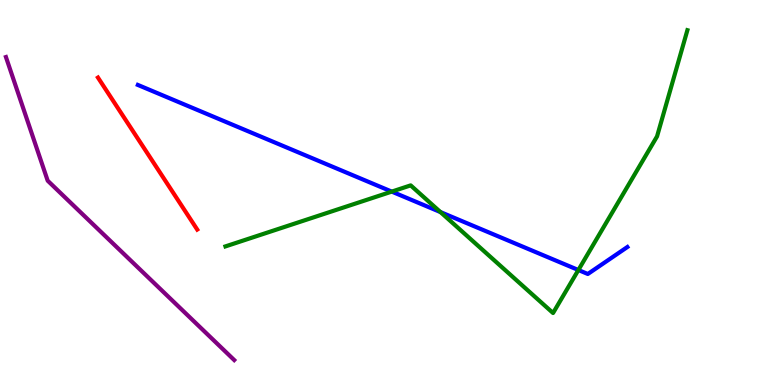[{'lines': ['blue', 'red'], 'intersections': []}, {'lines': ['green', 'red'], 'intersections': []}, {'lines': ['purple', 'red'], 'intersections': []}, {'lines': ['blue', 'green'], 'intersections': [{'x': 5.05, 'y': 5.02}, {'x': 5.68, 'y': 4.49}, {'x': 7.46, 'y': 2.99}]}, {'lines': ['blue', 'purple'], 'intersections': []}, {'lines': ['green', 'purple'], 'intersections': []}]